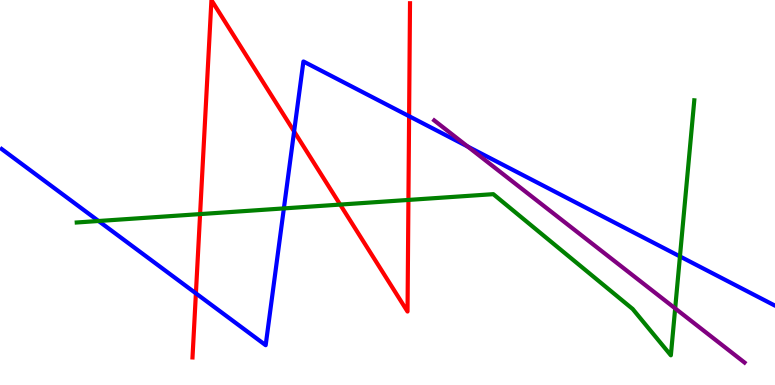[{'lines': ['blue', 'red'], 'intersections': [{'x': 2.53, 'y': 2.38}, {'x': 3.79, 'y': 6.59}, {'x': 5.28, 'y': 6.98}]}, {'lines': ['green', 'red'], 'intersections': [{'x': 2.58, 'y': 4.44}, {'x': 4.39, 'y': 4.69}, {'x': 5.27, 'y': 4.81}]}, {'lines': ['purple', 'red'], 'intersections': []}, {'lines': ['blue', 'green'], 'intersections': [{'x': 1.27, 'y': 4.26}, {'x': 3.66, 'y': 4.59}, {'x': 8.77, 'y': 3.34}]}, {'lines': ['blue', 'purple'], 'intersections': [{'x': 6.03, 'y': 6.19}]}, {'lines': ['green', 'purple'], 'intersections': [{'x': 8.71, 'y': 1.99}]}]